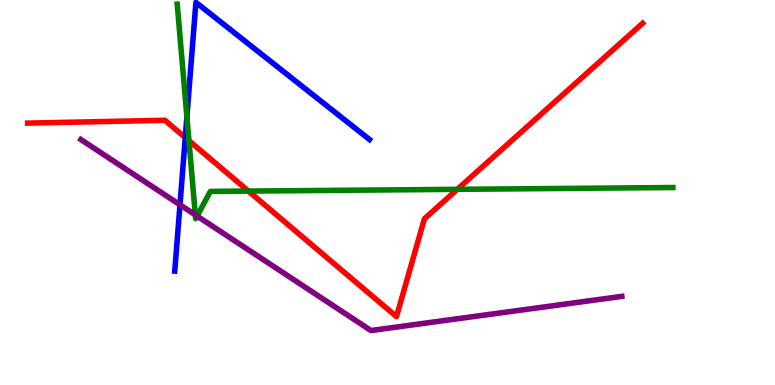[{'lines': ['blue', 'red'], 'intersections': [{'x': 2.39, 'y': 6.43}]}, {'lines': ['green', 'red'], 'intersections': [{'x': 2.44, 'y': 6.35}, {'x': 3.21, 'y': 5.04}, {'x': 5.9, 'y': 5.08}]}, {'lines': ['purple', 'red'], 'intersections': []}, {'lines': ['blue', 'green'], 'intersections': [{'x': 2.41, 'y': 6.97}]}, {'lines': ['blue', 'purple'], 'intersections': [{'x': 2.32, 'y': 4.68}]}, {'lines': ['green', 'purple'], 'intersections': [{'x': 2.52, 'y': 4.42}, {'x': 2.54, 'y': 4.39}]}]